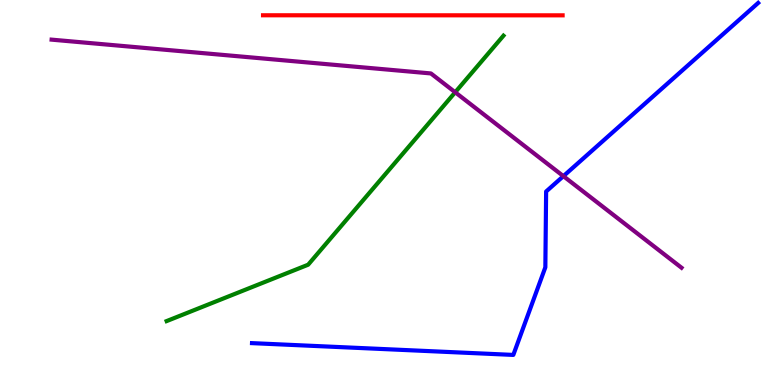[{'lines': ['blue', 'red'], 'intersections': []}, {'lines': ['green', 'red'], 'intersections': []}, {'lines': ['purple', 'red'], 'intersections': []}, {'lines': ['blue', 'green'], 'intersections': []}, {'lines': ['blue', 'purple'], 'intersections': [{'x': 7.27, 'y': 5.42}]}, {'lines': ['green', 'purple'], 'intersections': [{'x': 5.87, 'y': 7.6}]}]